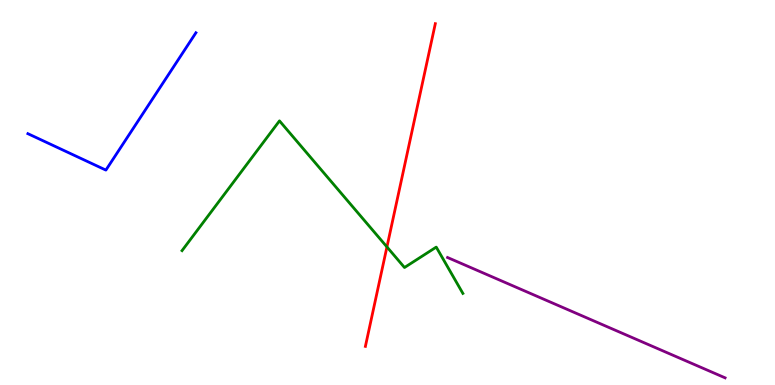[{'lines': ['blue', 'red'], 'intersections': []}, {'lines': ['green', 'red'], 'intersections': [{'x': 4.99, 'y': 3.59}]}, {'lines': ['purple', 'red'], 'intersections': []}, {'lines': ['blue', 'green'], 'intersections': []}, {'lines': ['blue', 'purple'], 'intersections': []}, {'lines': ['green', 'purple'], 'intersections': []}]